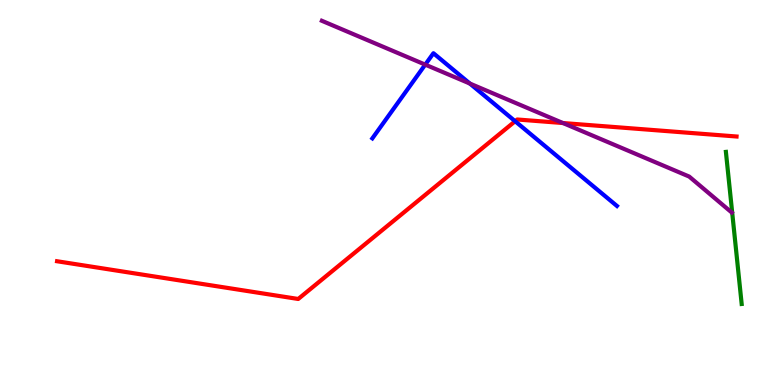[{'lines': ['blue', 'red'], 'intersections': [{'x': 6.65, 'y': 6.85}]}, {'lines': ['green', 'red'], 'intersections': []}, {'lines': ['purple', 'red'], 'intersections': [{'x': 7.26, 'y': 6.8}]}, {'lines': ['blue', 'green'], 'intersections': []}, {'lines': ['blue', 'purple'], 'intersections': [{'x': 5.49, 'y': 8.32}, {'x': 6.06, 'y': 7.83}]}, {'lines': ['green', 'purple'], 'intersections': []}]